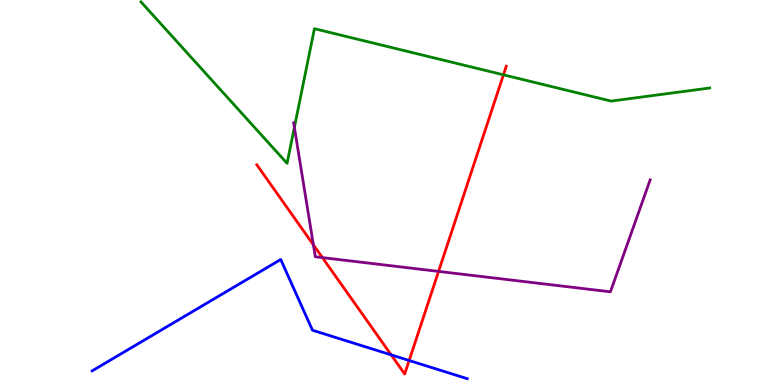[{'lines': ['blue', 'red'], 'intersections': [{'x': 5.05, 'y': 0.783}, {'x': 5.28, 'y': 0.637}]}, {'lines': ['green', 'red'], 'intersections': [{'x': 6.5, 'y': 8.06}]}, {'lines': ['purple', 'red'], 'intersections': [{'x': 4.04, 'y': 3.64}, {'x': 4.16, 'y': 3.31}, {'x': 5.66, 'y': 2.95}]}, {'lines': ['blue', 'green'], 'intersections': []}, {'lines': ['blue', 'purple'], 'intersections': []}, {'lines': ['green', 'purple'], 'intersections': [{'x': 3.8, 'y': 6.69}]}]